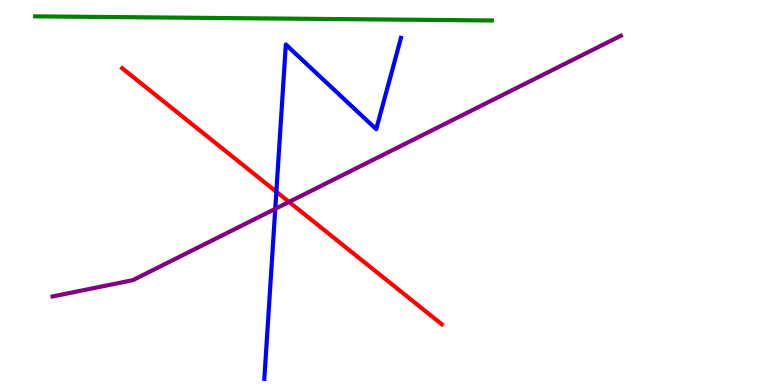[{'lines': ['blue', 'red'], 'intersections': [{'x': 3.57, 'y': 5.02}]}, {'lines': ['green', 'red'], 'intersections': []}, {'lines': ['purple', 'red'], 'intersections': [{'x': 3.73, 'y': 4.76}]}, {'lines': ['blue', 'green'], 'intersections': []}, {'lines': ['blue', 'purple'], 'intersections': [{'x': 3.55, 'y': 4.58}]}, {'lines': ['green', 'purple'], 'intersections': []}]